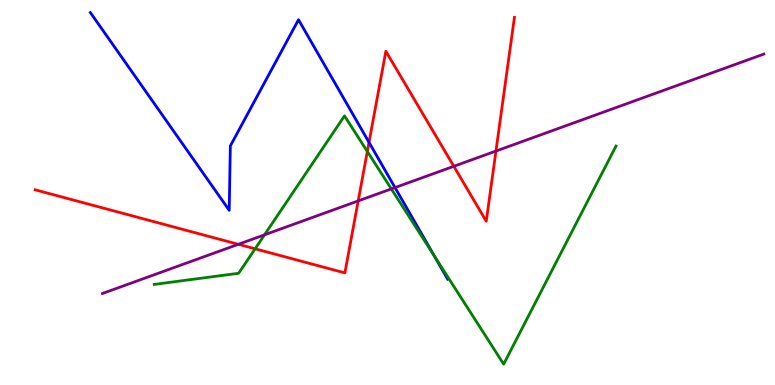[{'lines': ['blue', 'red'], 'intersections': [{'x': 4.76, 'y': 6.3}]}, {'lines': ['green', 'red'], 'intersections': [{'x': 3.29, 'y': 3.54}, {'x': 4.74, 'y': 6.07}]}, {'lines': ['purple', 'red'], 'intersections': [{'x': 3.08, 'y': 3.65}, {'x': 4.62, 'y': 4.78}, {'x': 5.86, 'y': 5.68}, {'x': 6.4, 'y': 6.08}]}, {'lines': ['blue', 'green'], 'intersections': [{'x': 5.61, 'y': 3.35}]}, {'lines': ['blue', 'purple'], 'intersections': [{'x': 5.1, 'y': 5.13}]}, {'lines': ['green', 'purple'], 'intersections': [{'x': 3.41, 'y': 3.9}, {'x': 5.05, 'y': 5.09}]}]